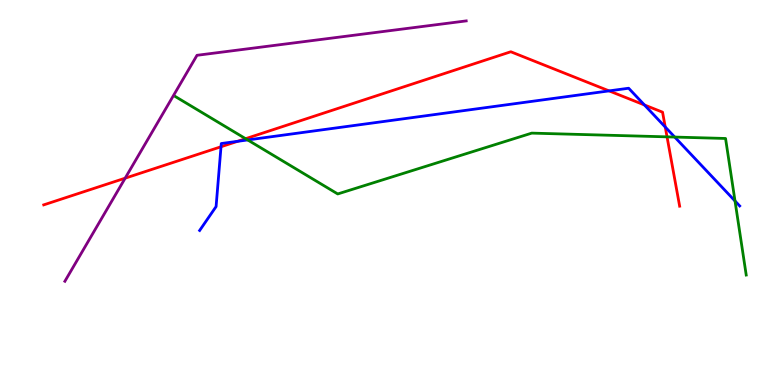[{'lines': ['blue', 'red'], 'intersections': [{'x': 2.85, 'y': 6.19}, {'x': 3.07, 'y': 6.33}, {'x': 7.86, 'y': 7.64}, {'x': 8.32, 'y': 7.27}, {'x': 8.58, 'y': 6.7}]}, {'lines': ['green', 'red'], 'intersections': [{'x': 3.17, 'y': 6.4}, {'x': 8.61, 'y': 6.45}]}, {'lines': ['purple', 'red'], 'intersections': [{'x': 1.62, 'y': 5.37}]}, {'lines': ['blue', 'green'], 'intersections': [{'x': 3.2, 'y': 6.37}, {'x': 8.71, 'y': 6.44}, {'x': 9.48, 'y': 4.78}]}, {'lines': ['blue', 'purple'], 'intersections': []}, {'lines': ['green', 'purple'], 'intersections': []}]